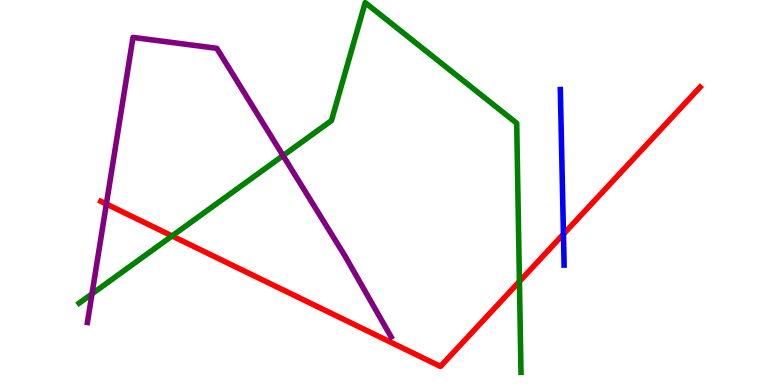[{'lines': ['blue', 'red'], 'intersections': [{'x': 7.27, 'y': 3.92}]}, {'lines': ['green', 'red'], 'intersections': [{'x': 2.22, 'y': 3.87}, {'x': 6.7, 'y': 2.69}]}, {'lines': ['purple', 'red'], 'intersections': [{'x': 1.37, 'y': 4.7}]}, {'lines': ['blue', 'green'], 'intersections': []}, {'lines': ['blue', 'purple'], 'intersections': []}, {'lines': ['green', 'purple'], 'intersections': [{'x': 1.19, 'y': 2.37}, {'x': 3.65, 'y': 5.96}]}]